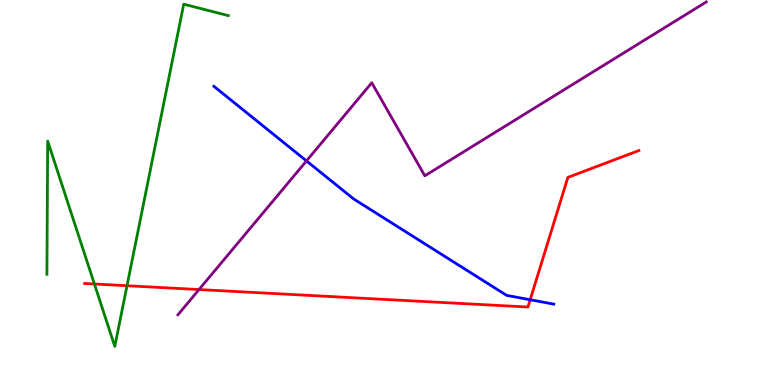[{'lines': ['blue', 'red'], 'intersections': [{'x': 6.84, 'y': 2.21}]}, {'lines': ['green', 'red'], 'intersections': [{'x': 1.22, 'y': 2.62}, {'x': 1.64, 'y': 2.58}]}, {'lines': ['purple', 'red'], 'intersections': [{'x': 2.57, 'y': 2.48}]}, {'lines': ['blue', 'green'], 'intersections': []}, {'lines': ['blue', 'purple'], 'intersections': [{'x': 3.95, 'y': 5.82}]}, {'lines': ['green', 'purple'], 'intersections': []}]